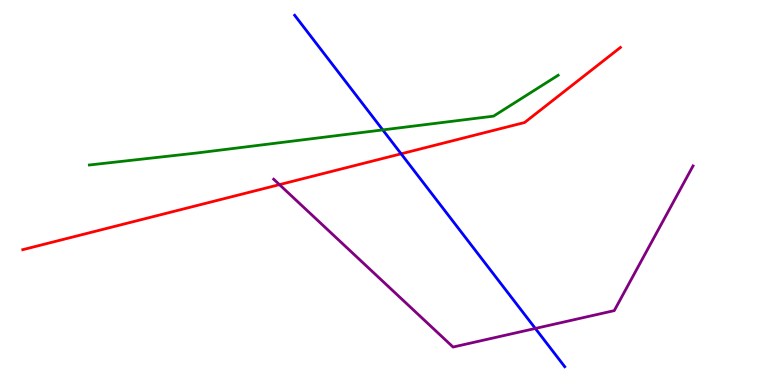[{'lines': ['blue', 'red'], 'intersections': [{'x': 5.18, 'y': 6.0}]}, {'lines': ['green', 'red'], 'intersections': []}, {'lines': ['purple', 'red'], 'intersections': [{'x': 3.61, 'y': 5.2}]}, {'lines': ['blue', 'green'], 'intersections': [{'x': 4.94, 'y': 6.63}]}, {'lines': ['blue', 'purple'], 'intersections': [{'x': 6.91, 'y': 1.47}]}, {'lines': ['green', 'purple'], 'intersections': []}]